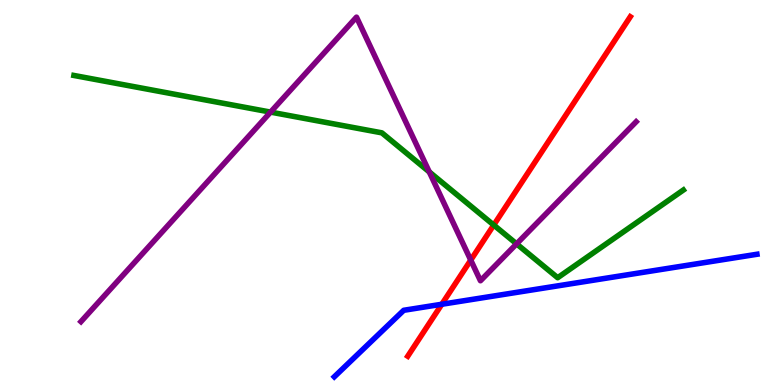[{'lines': ['blue', 'red'], 'intersections': [{'x': 5.7, 'y': 2.1}]}, {'lines': ['green', 'red'], 'intersections': [{'x': 6.37, 'y': 4.15}]}, {'lines': ['purple', 'red'], 'intersections': [{'x': 6.07, 'y': 3.24}]}, {'lines': ['blue', 'green'], 'intersections': []}, {'lines': ['blue', 'purple'], 'intersections': []}, {'lines': ['green', 'purple'], 'intersections': [{'x': 3.49, 'y': 7.09}, {'x': 5.54, 'y': 5.53}, {'x': 6.67, 'y': 3.67}]}]